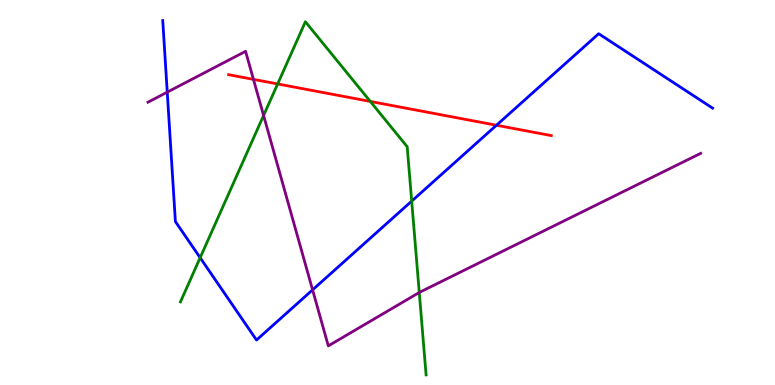[{'lines': ['blue', 'red'], 'intersections': [{'x': 6.41, 'y': 6.75}]}, {'lines': ['green', 'red'], 'intersections': [{'x': 3.58, 'y': 7.82}, {'x': 4.78, 'y': 7.37}]}, {'lines': ['purple', 'red'], 'intersections': [{'x': 3.27, 'y': 7.94}]}, {'lines': ['blue', 'green'], 'intersections': [{'x': 2.58, 'y': 3.31}, {'x': 5.31, 'y': 4.78}]}, {'lines': ['blue', 'purple'], 'intersections': [{'x': 2.16, 'y': 7.61}, {'x': 4.03, 'y': 2.47}]}, {'lines': ['green', 'purple'], 'intersections': [{'x': 3.4, 'y': 7.0}, {'x': 5.41, 'y': 2.4}]}]